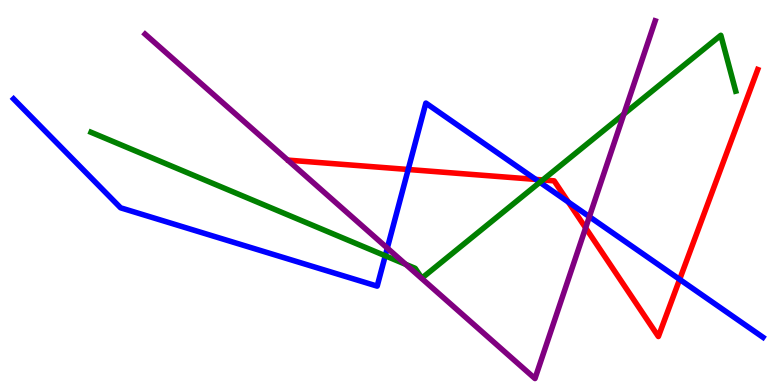[{'lines': ['blue', 'red'], 'intersections': [{'x': 5.27, 'y': 5.6}, {'x': 6.91, 'y': 5.34}, {'x': 7.33, 'y': 4.75}, {'x': 8.77, 'y': 2.74}]}, {'lines': ['green', 'red'], 'intersections': [{'x': 7.0, 'y': 5.33}]}, {'lines': ['purple', 'red'], 'intersections': [{'x': 7.56, 'y': 4.08}]}, {'lines': ['blue', 'green'], 'intersections': [{'x': 4.97, 'y': 3.36}, {'x': 6.97, 'y': 5.27}]}, {'lines': ['blue', 'purple'], 'intersections': [{'x': 5.0, 'y': 3.56}, {'x': 7.6, 'y': 4.37}]}, {'lines': ['green', 'purple'], 'intersections': [{'x': 5.24, 'y': 3.13}, {'x': 8.05, 'y': 7.04}]}]